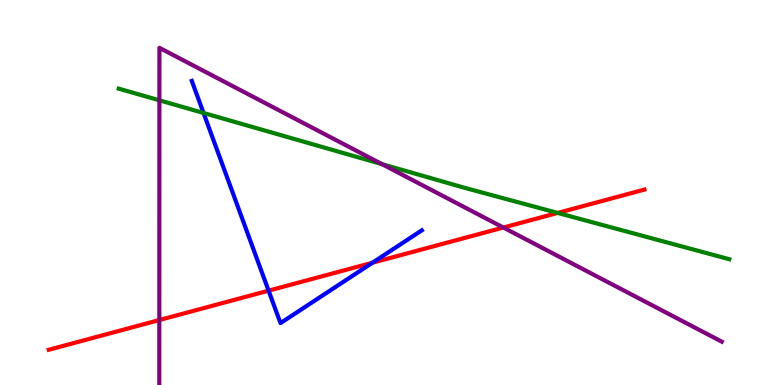[{'lines': ['blue', 'red'], 'intersections': [{'x': 3.47, 'y': 2.45}, {'x': 4.81, 'y': 3.18}]}, {'lines': ['green', 'red'], 'intersections': [{'x': 7.2, 'y': 4.47}]}, {'lines': ['purple', 'red'], 'intersections': [{'x': 2.06, 'y': 1.69}, {'x': 6.49, 'y': 4.09}]}, {'lines': ['blue', 'green'], 'intersections': [{'x': 2.63, 'y': 7.07}]}, {'lines': ['blue', 'purple'], 'intersections': []}, {'lines': ['green', 'purple'], 'intersections': [{'x': 2.06, 'y': 7.39}, {'x': 4.93, 'y': 5.74}]}]